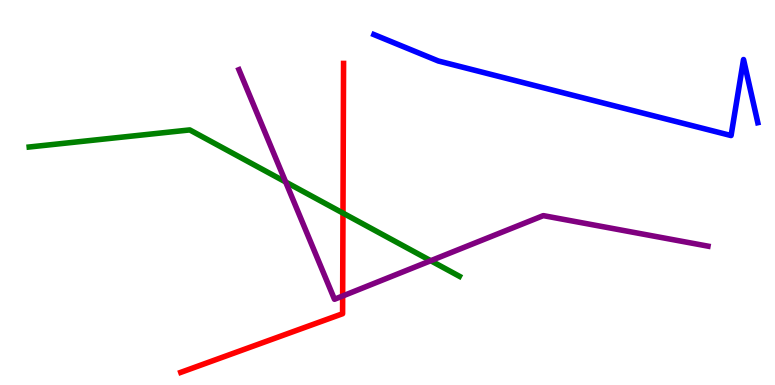[{'lines': ['blue', 'red'], 'intersections': []}, {'lines': ['green', 'red'], 'intersections': [{'x': 4.43, 'y': 4.47}]}, {'lines': ['purple', 'red'], 'intersections': [{'x': 4.42, 'y': 2.31}]}, {'lines': ['blue', 'green'], 'intersections': []}, {'lines': ['blue', 'purple'], 'intersections': []}, {'lines': ['green', 'purple'], 'intersections': [{'x': 3.69, 'y': 5.27}, {'x': 5.56, 'y': 3.23}]}]